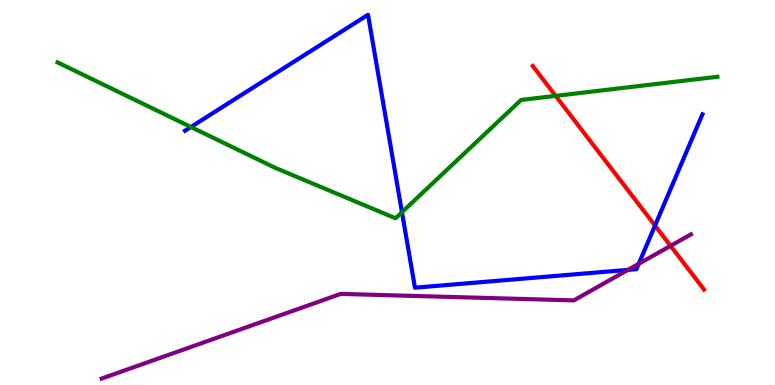[{'lines': ['blue', 'red'], 'intersections': [{'x': 8.45, 'y': 4.14}]}, {'lines': ['green', 'red'], 'intersections': [{'x': 7.17, 'y': 7.51}]}, {'lines': ['purple', 'red'], 'intersections': [{'x': 8.65, 'y': 3.61}]}, {'lines': ['blue', 'green'], 'intersections': [{'x': 2.46, 'y': 6.7}, {'x': 5.19, 'y': 4.49}]}, {'lines': ['blue', 'purple'], 'intersections': [{'x': 8.1, 'y': 2.99}, {'x': 8.24, 'y': 3.15}]}, {'lines': ['green', 'purple'], 'intersections': []}]